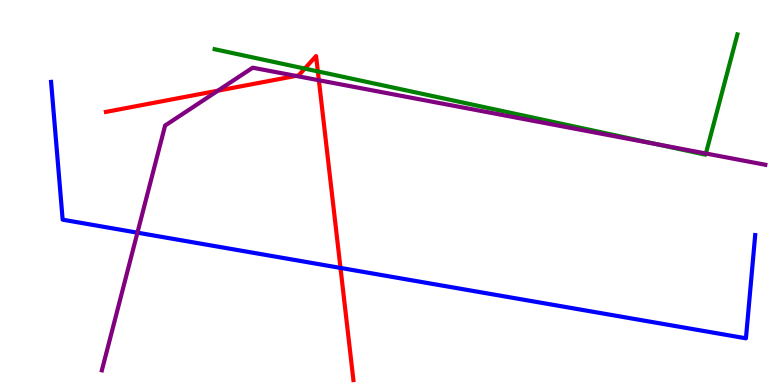[{'lines': ['blue', 'red'], 'intersections': [{'x': 4.39, 'y': 3.04}]}, {'lines': ['green', 'red'], 'intersections': [{'x': 3.93, 'y': 8.22}, {'x': 4.1, 'y': 8.15}]}, {'lines': ['purple', 'red'], 'intersections': [{'x': 2.81, 'y': 7.64}, {'x': 3.82, 'y': 8.03}, {'x': 4.11, 'y': 7.92}]}, {'lines': ['blue', 'green'], 'intersections': []}, {'lines': ['blue', 'purple'], 'intersections': [{'x': 1.77, 'y': 3.96}]}, {'lines': ['green', 'purple'], 'intersections': [{'x': 8.47, 'y': 6.25}, {'x': 9.11, 'y': 6.01}]}]